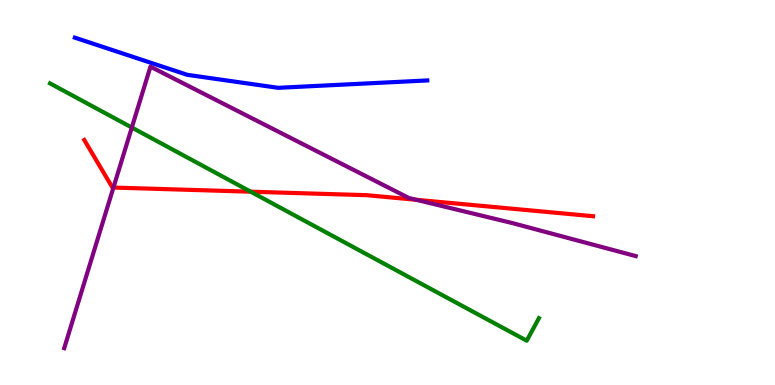[{'lines': ['blue', 'red'], 'intersections': []}, {'lines': ['green', 'red'], 'intersections': [{'x': 3.23, 'y': 5.02}]}, {'lines': ['purple', 'red'], 'intersections': [{'x': 1.46, 'y': 5.13}, {'x': 5.37, 'y': 4.81}]}, {'lines': ['blue', 'green'], 'intersections': []}, {'lines': ['blue', 'purple'], 'intersections': []}, {'lines': ['green', 'purple'], 'intersections': [{'x': 1.7, 'y': 6.69}]}]